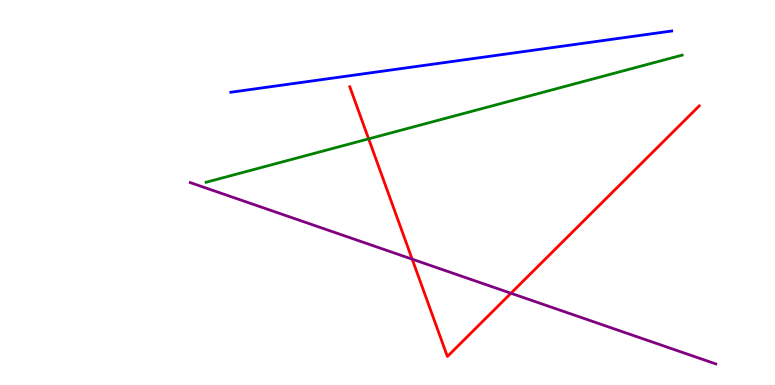[{'lines': ['blue', 'red'], 'intersections': []}, {'lines': ['green', 'red'], 'intersections': [{'x': 4.76, 'y': 6.39}]}, {'lines': ['purple', 'red'], 'intersections': [{'x': 5.32, 'y': 3.27}, {'x': 6.59, 'y': 2.38}]}, {'lines': ['blue', 'green'], 'intersections': []}, {'lines': ['blue', 'purple'], 'intersections': []}, {'lines': ['green', 'purple'], 'intersections': []}]